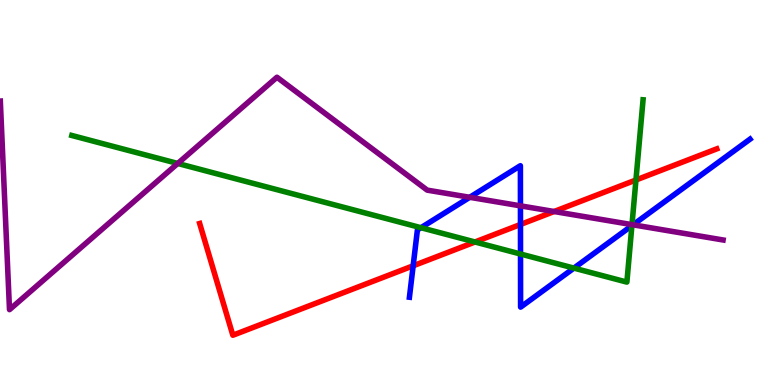[{'lines': ['blue', 'red'], 'intersections': [{'x': 5.33, 'y': 3.1}, {'x': 6.72, 'y': 4.17}]}, {'lines': ['green', 'red'], 'intersections': [{'x': 6.13, 'y': 3.71}, {'x': 8.21, 'y': 5.32}]}, {'lines': ['purple', 'red'], 'intersections': [{'x': 7.15, 'y': 4.51}]}, {'lines': ['blue', 'green'], 'intersections': [{'x': 5.43, 'y': 4.09}, {'x': 6.72, 'y': 3.4}, {'x': 7.41, 'y': 3.04}, {'x': 8.15, 'y': 4.14}]}, {'lines': ['blue', 'purple'], 'intersections': [{'x': 6.06, 'y': 4.88}, {'x': 6.72, 'y': 4.65}, {'x': 8.17, 'y': 4.16}]}, {'lines': ['green', 'purple'], 'intersections': [{'x': 2.29, 'y': 5.75}, {'x': 8.15, 'y': 4.17}]}]